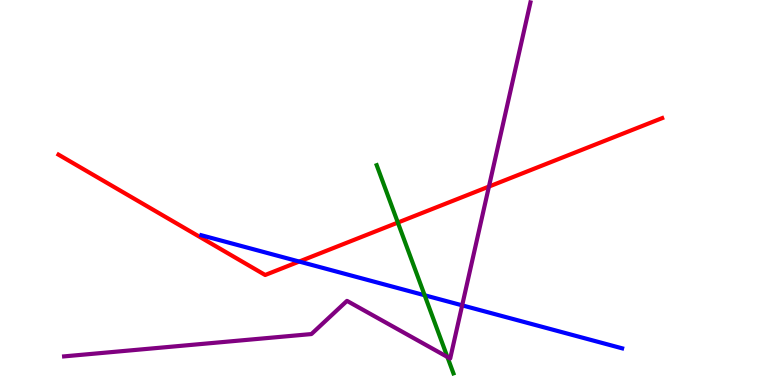[{'lines': ['blue', 'red'], 'intersections': [{'x': 3.86, 'y': 3.21}]}, {'lines': ['green', 'red'], 'intersections': [{'x': 5.13, 'y': 4.22}]}, {'lines': ['purple', 'red'], 'intersections': [{'x': 6.31, 'y': 5.15}]}, {'lines': ['blue', 'green'], 'intersections': [{'x': 5.48, 'y': 2.33}]}, {'lines': ['blue', 'purple'], 'intersections': [{'x': 5.96, 'y': 2.07}]}, {'lines': ['green', 'purple'], 'intersections': [{'x': 5.77, 'y': 0.728}]}]